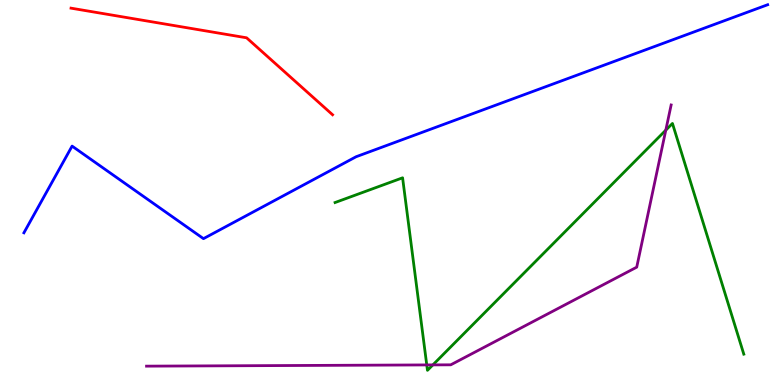[{'lines': ['blue', 'red'], 'intersections': []}, {'lines': ['green', 'red'], 'intersections': []}, {'lines': ['purple', 'red'], 'intersections': []}, {'lines': ['blue', 'green'], 'intersections': []}, {'lines': ['blue', 'purple'], 'intersections': []}, {'lines': ['green', 'purple'], 'intersections': [{'x': 5.51, 'y': 0.521}, {'x': 5.59, 'y': 0.522}, {'x': 8.59, 'y': 6.62}]}]